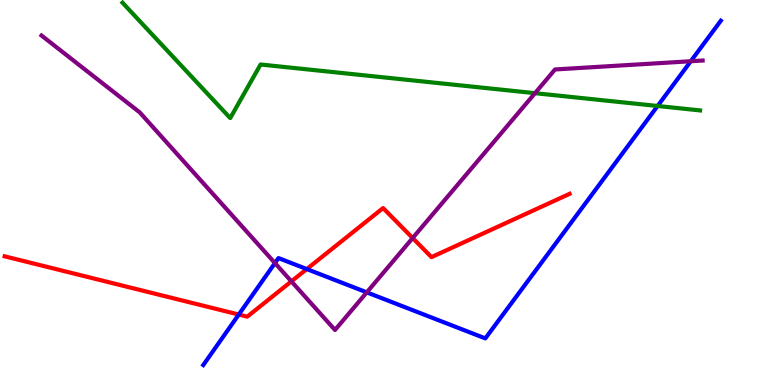[{'lines': ['blue', 'red'], 'intersections': [{'x': 3.08, 'y': 1.83}, {'x': 3.96, 'y': 3.01}]}, {'lines': ['green', 'red'], 'intersections': []}, {'lines': ['purple', 'red'], 'intersections': [{'x': 3.76, 'y': 2.69}, {'x': 5.32, 'y': 3.82}]}, {'lines': ['blue', 'green'], 'intersections': [{'x': 8.49, 'y': 7.25}]}, {'lines': ['blue', 'purple'], 'intersections': [{'x': 3.55, 'y': 3.17}, {'x': 4.73, 'y': 2.41}, {'x': 8.91, 'y': 8.41}]}, {'lines': ['green', 'purple'], 'intersections': [{'x': 6.9, 'y': 7.58}]}]